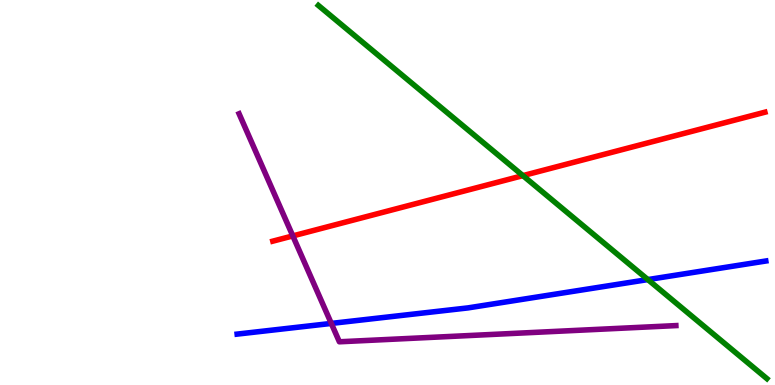[{'lines': ['blue', 'red'], 'intersections': []}, {'lines': ['green', 'red'], 'intersections': [{'x': 6.75, 'y': 5.44}]}, {'lines': ['purple', 'red'], 'intersections': [{'x': 3.78, 'y': 3.87}]}, {'lines': ['blue', 'green'], 'intersections': [{'x': 8.36, 'y': 2.74}]}, {'lines': ['blue', 'purple'], 'intersections': [{'x': 4.27, 'y': 1.6}]}, {'lines': ['green', 'purple'], 'intersections': []}]